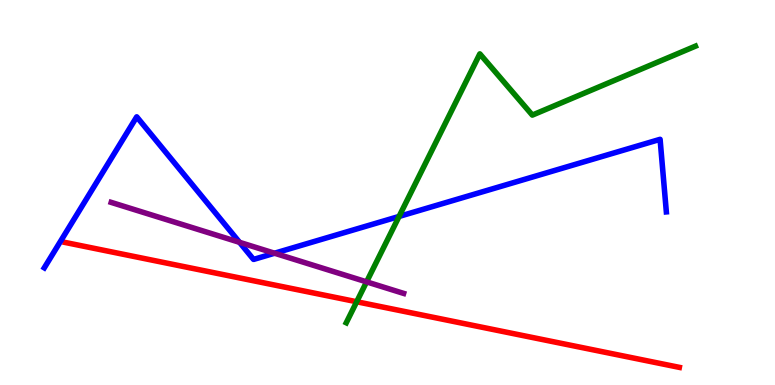[{'lines': ['blue', 'red'], 'intersections': []}, {'lines': ['green', 'red'], 'intersections': [{'x': 4.6, 'y': 2.16}]}, {'lines': ['purple', 'red'], 'intersections': []}, {'lines': ['blue', 'green'], 'intersections': [{'x': 5.15, 'y': 4.38}]}, {'lines': ['blue', 'purple'], 'intersections': [{'x': 3.09, 'y': 3.71}, {'x': 3.54, 'y': 3.42}]}, {'lines': ['green', 'purple'], 'intersections': [{'x': 4.73, 'y': 2.68}]}]